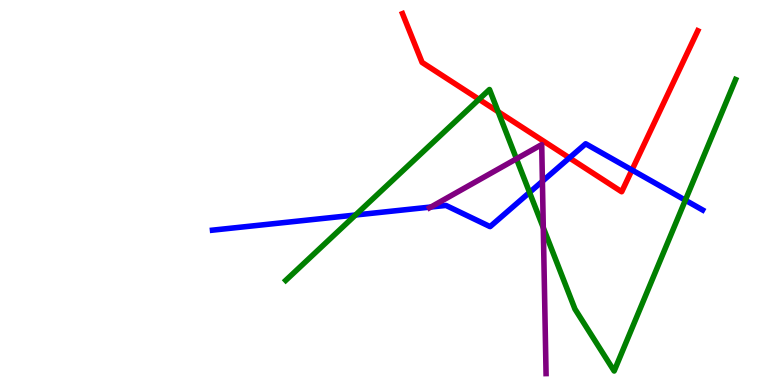[{'lines': ['blue', 'red'], 'intersections': [{'x': 7.35, 'y': 5.9}, {'x': 8.15, 'y': 5.58}]}, {'lines': ['green', 'red'], 'intersections': [{'x': 6.18, 'y': 7.42}, {'x': 6.43, 'y': 7.1}]}, {'lines': ['purple', 'red'], 'intersections': []}, {'lines': ['blue', 'green'], 'intersections': [{'x': 4.59, 'y': 4.42}, {'x': 6.83, 'y': 5.0}, {'x': 8.84, 'y': 4.8}]}, {'lines': ['blue', 'purple'], 'intersections': [{'x': 5.56, 'y': 4.62}, {'x': 7.0, 'y': 5.29}]}, {'lines': ['green', 'purple'], 'intersections': [{'x': 6.66, 'y': 5.88}, {'x': 7.01, 'y': 4.09}]}]